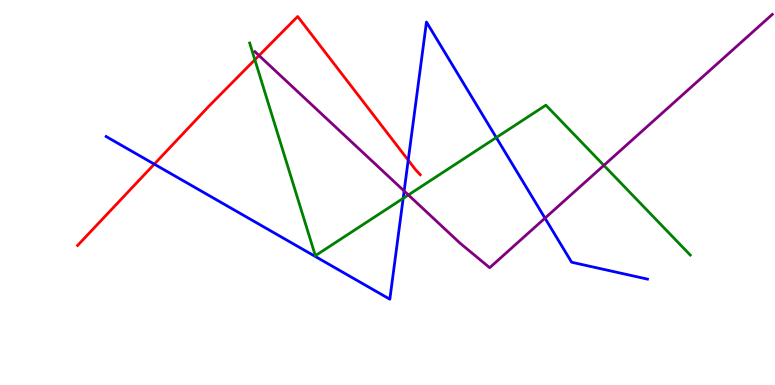[{'lines': ['blue', 'red'], 'intersections': [{'x': 1.99, 'y': 5.74}, {'x': 5.27, 'y': 5.84}]}, {'lines': ['green', 'red'], 'intersections': [{'x': 3.29, 'y': 8.45}]}, {'lines': ['purple', 'red'], 'intersections': [{'x': 3.34, 'y': 8.56}]}, {'lines': ['blue', 'green'], 'intersections': [{'x': 5.2, 'y': 4.85}, {'x': 6.4, 'y': 6.43}]}, {'lines': ['blue', 'purple'], 'intersections': [{'x': 5.21, 'y': 5.04}, {'x': 7.03, 'y': 4.33}]}, {'lines': ['green', 'purple'], 'intersections': [{'x': 5.27, 'y': 4.94}, {'x': 7.79, 'y': 5.7}]}]